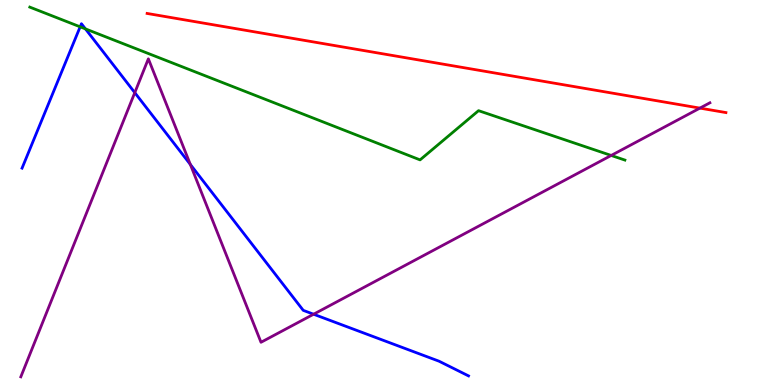[{'lines': ['blue', 'red'], 'intersections': []}, {'lines': ['green', 'red'], 'intersections': []}, {'lines': ['purple', 'red'], 'intersections': [{'x': 9.03, 'y': 7.19}]}, {'lines': ['blue', 'green'], 'intersections': [{'x': 1.03, 'y': 9.3}, {'x': 1.1, 'y': 9.25}]}, {'lines': ['blue', 'purple'], 'intersections': [{'x': 1.74, 'y': 7.59}, {'x': 2.46, 'y': 5.73}, {'x': 4.05, 'y': 1.84}]}, {'lines': ['green', 'purple'], 'intersections': [{'x': 7.89, 'y': 5.96}]}]